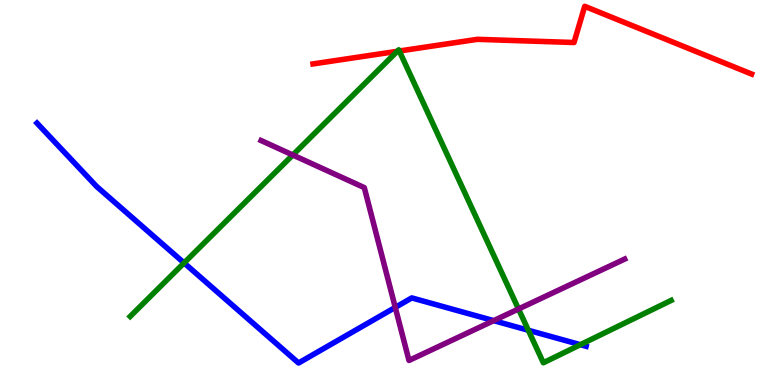[{'lines': ['blue', 'red'], 'intersections': []}, {'lines': ['green', 'red'], 'intersections': [{'x': 5.13, 'y': 8.67}, {'x': 5.15, 'y': 8.68}]}, {'lines': ['purple', 'red'], 'intersections': []}, {'lines': ['blue', 'green'], 'intersections': [{'x': 2.38, 'y': 3.17}, {'x': 6.82, 'y': 1.42}, {'x': 7.49, 'y': 1.05}]}, {'lines': ['blue', 'purple'], 'intersections': [{'x': 5.1, 'y': 2.02}, {'x': 6.37, 'y': 1.67}]}, {'lines': ['green', 'purple'], 'intersections': [{'x': 3.78, 'y': 5.97}, {'x': 6.69, 'y': 1.97}]}]